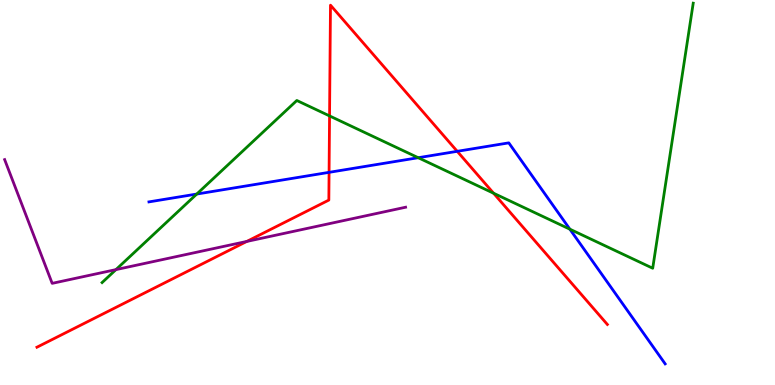[{'lines': ['blue', 'red'], 'intersections': [{'x': 4.25, 'y': 5.52}, {'x': 5.9, 'y': 6.07}]}, {'lines': ['green', 'red'], 'intersections': [{'x': 4.25, 'y': 6.99}, {'x': 6.37, 'y': 4.98}]}, {'lines': ['purple', 'red'], 'intersections': [{'x': 3.18, 'y': 3.73}]}, {'lines': ['blue', 'green'], 'intersections': [{'x': 2.54, 'y': 4.96}, {'x': 5.4, 'y': 5.9}, {'x': 7.35, 'y': 4.05}]}, {'lines': ['blue', 'purple'], 'intersections': []}, {'lines': ['green', 'purple'], 'intersections': [{'x': 1.5, 'y': 3.0}]}]